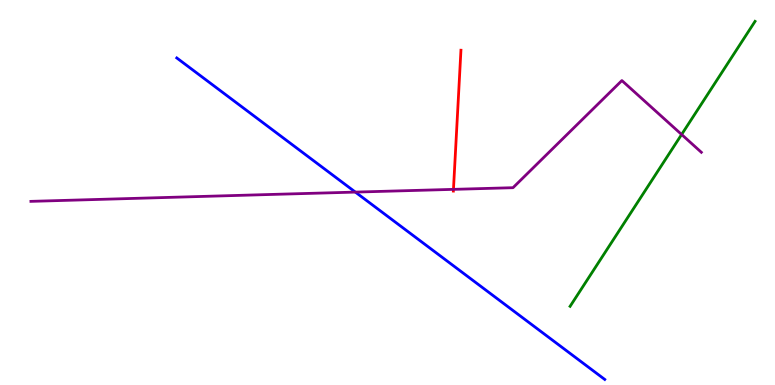[{'lines': ['blue', 'red'], 'intersections': []}, {'lines': ['green', 'red'], 'intersections': []}, {'lines': ['purple', 'red'], 'intersections': [{'x': 5.85, 'y': 5.08}]}, {'lines': ['blue', 'green'], 'intersections': []}, {'lines': ['blue', 'purple'], 'intersections': [{'x': 4.59, 'y': 5.01}]}, {'lines': ['green', 'purple'], 'intersections': [{'x': 8.8, 'y': 6.51}]}]